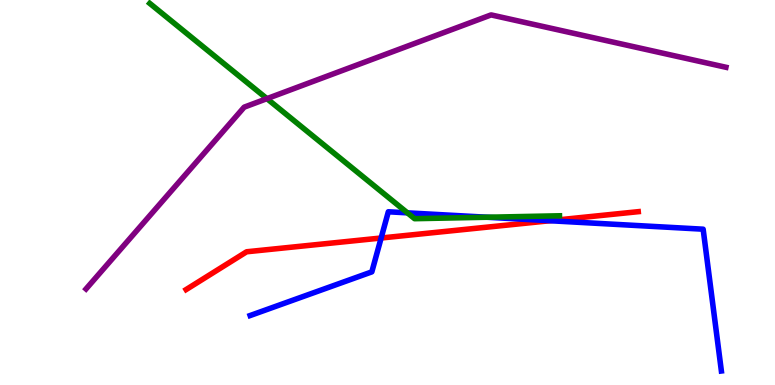[{'lines': ['blue', 'red'], 'intersections': [{'x': 4.92, 'y': 3.82}, {'x': 7.1, 'y': 4.27}]}, {'lines': ['green', 'red'], 'intersections': []}, {'lines': ['purple', 'red'], 'intersections': []}, {'lines': ['blue', 'green'], 'intersections': [{'x': 5.26, 'y': 4.47}, {'x': 6.28, 'y': 4.36}]}, {'lines': ['blue', 'purple'], 'intersections': []}, {'lines': ['green', 'purple'], 'intersections': [{'x': 3.44, 'y': 7.44}]}]